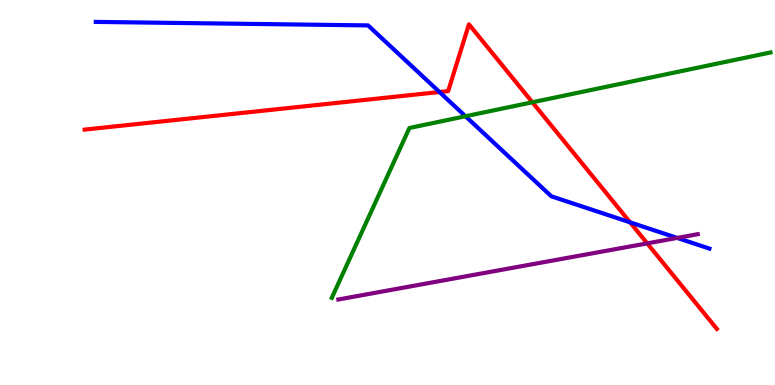[{'lines': ['blue', 'red'], 'intersections': [{'x': 5.67, 'y': 7.61}, {'x': 8.13, 'y': 4.22}]}, {'lines': ['green', 'red'], 'intersections': [{'x': 6.87, 'y': 7.34}]}, {'lines': ['purple', 'red'], 'intersections': [{'x': 8.35, 'y': 3.68}]}, {'lines': ['blue', 'green'], 'intersections': [{'x': 6.01, 'y': 6.98}]}, {'lines': ['blue', 'purple'], 'intersections': [{'x': 8.74, 'y': 3.82}]}, {'lines': ['green', 'purple'], 'intersections': []}]